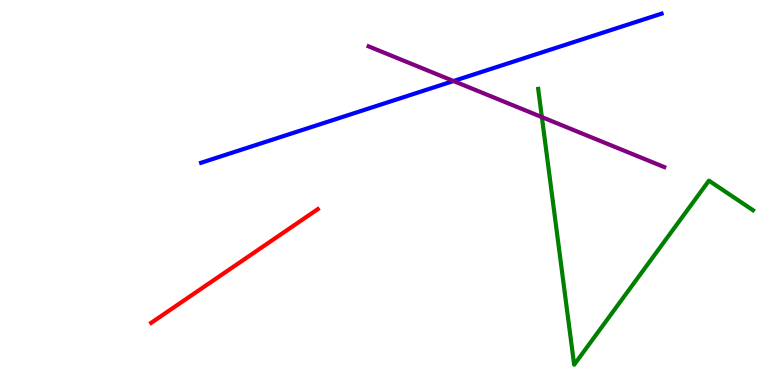[{'lines': ['blue', 'red'], 'intersections': []}, {'lines': ['green', 'red'], 'intersections': []}, {'lines': ['purple', 'red'], 'intersections': []}, {'lines': ['blue', 'green'], 'intersections': []}, {'lines': ['blue', 'purple'], 'intersections': [{'x': 5.85, 'y': 7.9}]}, {'lines': ['green', 'purple'], 'intersections': [{'x': 6.99, 'y': 6.96}]}]